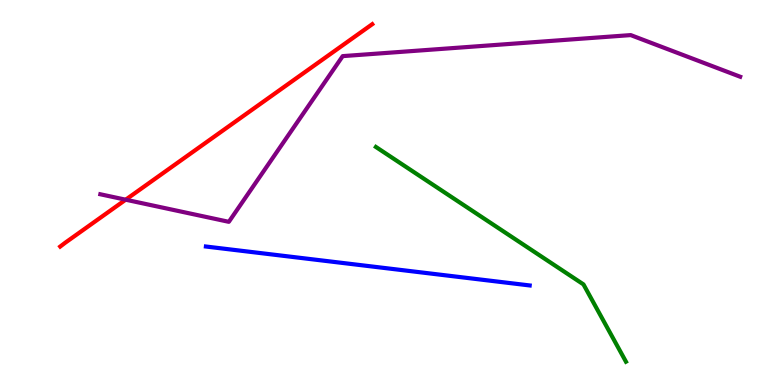[{'lines': ['blue', 'red'], 'intersections': []}, {'lines': ['green', 'red'], 'intersections': []}, {'lines': ['purple', 'red'], 'intersections': [{'x': 1.62, 'y': 4.81}]}, {'lines': ['blue', 'green'], 'intersections': []}, {'lines': ['blue', 'purple'], 'intersections': []}, {'lines': ['green', 'purple'], 'intersections': []}]